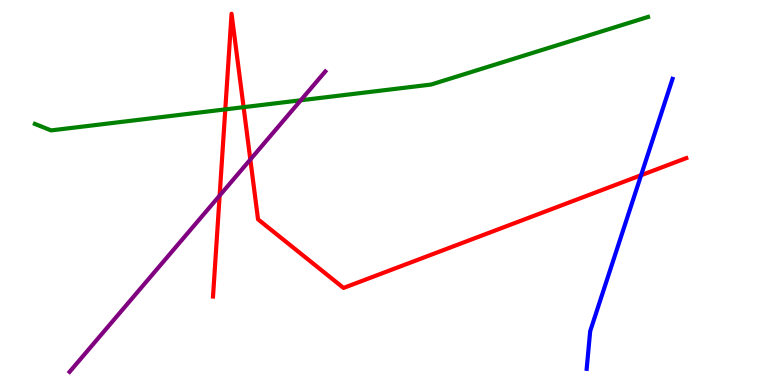[{'lines': ['blue', 'red'], 'intersections': [{'x': 8.27, 'y': 5.45}]}, {'lines': ['green', 'red'], 'intersections': [{'x': 2.91, 'y': 7.16}, {'x': 3.14, 'y': 7.22}]}, {'lines': ['purple', 'red'], 'intersections': [{'x': 2.83, 'y': 4.92}, {'x': 3.23, 'y': 5.86}]}, {'lines': ['blue', 'green'], 'intersections': []}, {'lines': ['blue', 'purple'], 'intersections': []}, {'lines': ['green', 'purple'], 'intersections': [{'x': 3.88, 'y': 7.4}]}]